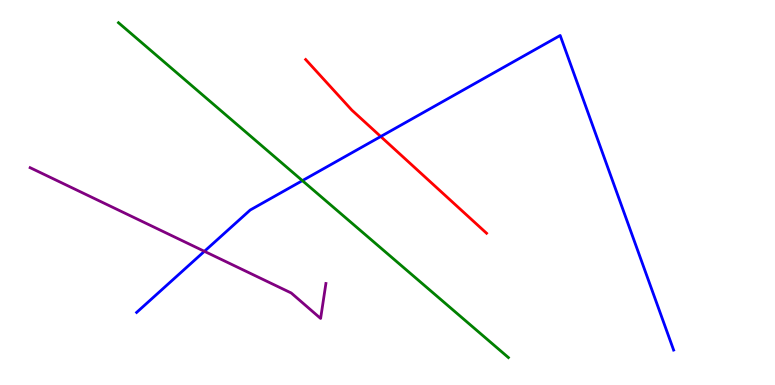[{'lines': ['blue', 'red'], 'intersections': [{'x': 4.91, 'y': 6.45}]}, {'lines': ['green', 'red'], 'intersections': []}, {'lines': ['purple', 'red'], 'intersections': []}, {'lines': ['blue', 'green'], 'intersections': [{'x': 3.9, 'y': 5.31}]}, {'lines': ['blue', 'purple'], 'intersections': [{'x': 2.64, 'y': 3.47}]}, {'lines': ['green', 'purple'], 'intersections': []}]